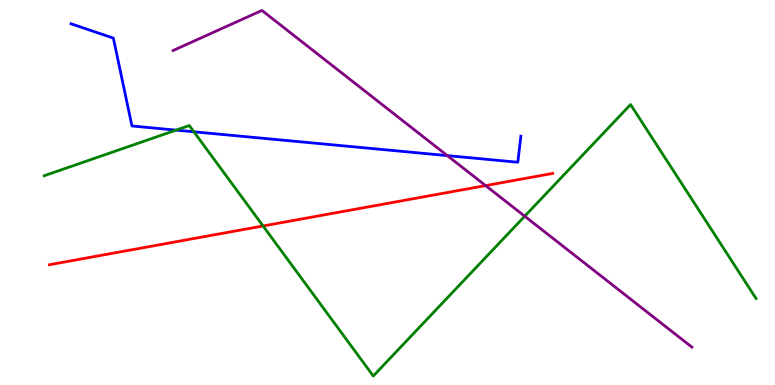[{'lines': ['blue', 'red'], 'intersections': []}, {'lines': ['green', 'red'], 'intersections': [{'x': 3.39, 'y': 4.13}]}, {'lines': ['purple', 'red'], 'intersections': [{'x': 6.27, 'y': 5.18}]}, {'lines': ['blue', 'green'], 'intersections': [{'x': 2.27, 'y': 6.62}, {'x': 2.5, 'y': 6.58}]}, {'lines': ['blue', 'purple'], 'intersections': [{'x': 5.77, 'y': 5.96}]}, {'lines': ['green', 'purple'], 'intersections': [{'x': 6.77, 'y': 4.38}]}]